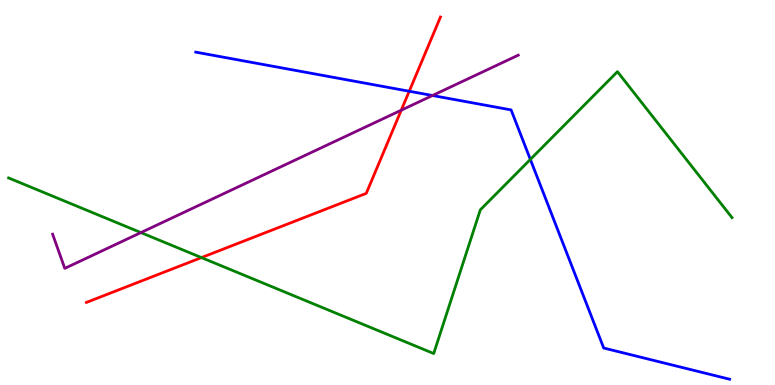[{'lines': ['blue', 'red'], 'intersections': [{'x': 5.28, 'y': 7.63}]}, {'lines': ['green', 'red'], 'intersections': [{'x': 2.6, 'y': 3.31}]}, {'lines': ['purple', 'red'], 'intersections': [{'x': 5.18, 'y': 7.14}]}, {'lines': ['blue', 'green'], 'intersections': [{'x': 6.84, 'y': 5.86}]}, {'lines': ['blue', 'purple'], 'intersections': [{'x': 5.58, 'y': 7.52}]}, {'lines': ['green', 'purple'], 'intersections': [{'x': 1.82, 'y': 3.96}]}]